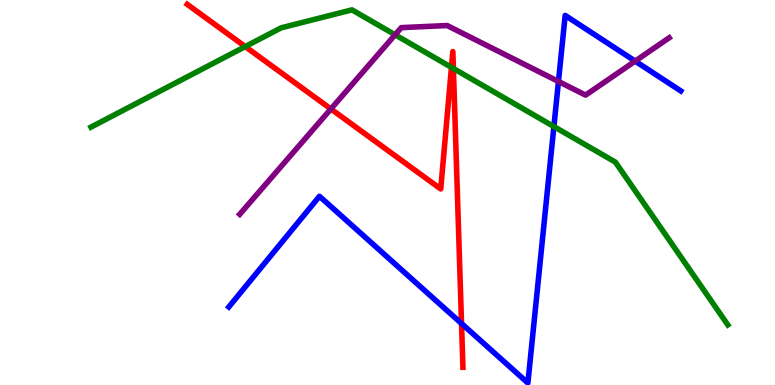[{'lines': ['blue', 'red'], 'intersections': [{'x': 5.96, 'y': 1.6}]}, {'lines': ['green', 'red'], 'intersections': [{'x': 3.16, 'y': 8.79}, {'x': 5.83, 'y': 8.25}, {'x': 5.85, 'y': 8.22}]}, {'lines': ['purple', 'red'], 'intersections': [{'x': 4.27, 'y': 7.17}]}, {'lines': ['blue', 'green'], 'intersections': [{'x': 7.15, 'y': 6.71}]}, {'lines': ['blue', 'purple'], 'intersections': [{'x': 7.21, 'y': 7.88}, {'x': 8.2, 'y': 8.41}]}, {'lines': ['green', 'purple'], 'intersections': [{'x': 5.1, 'y': 9.1}]}]